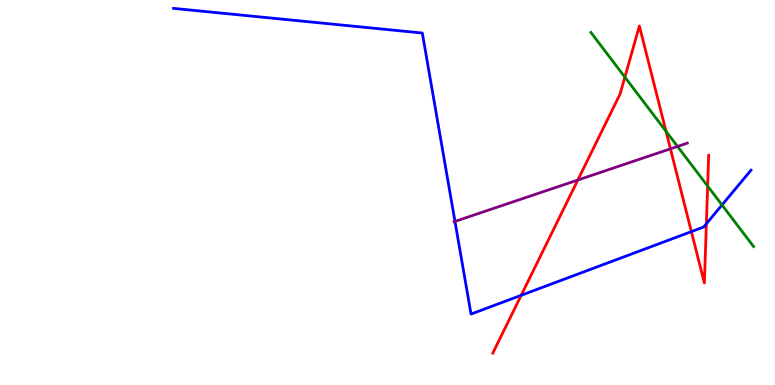[{'lines': ['blue', 'red'], 'intersections': [{'x': 6.73, 'y': 2.33}, {'x': 8.92, 'y': 3.98}, {'x': 9.11, 'y': 4.19}]}, {'lines': ['green', 'red'], 'intersections': [{'x': 8.06, 'y': 8.0}, {'x': 8.59, 'y': 6.59}, {'x': 9.13, 'y': 5.17}]}, {'lines': ['purple', 'red'], 'intersections': [{'x': 7.46, 'y': 5.32}, {'x': 8.65, 'y': 6.13}]}, {'lines': ['blue', 'green'], 'intersections': [{'x': 9.32, 'y': 4.68}]}, {'lines': ['blue', 'purple'], 'intersections': [{'x': 5.87, 'y': 4.25}]}, {'lines': ['green', 'purple'], 'intersections': [{'x': 8.74, 'y': 6.2}]}]